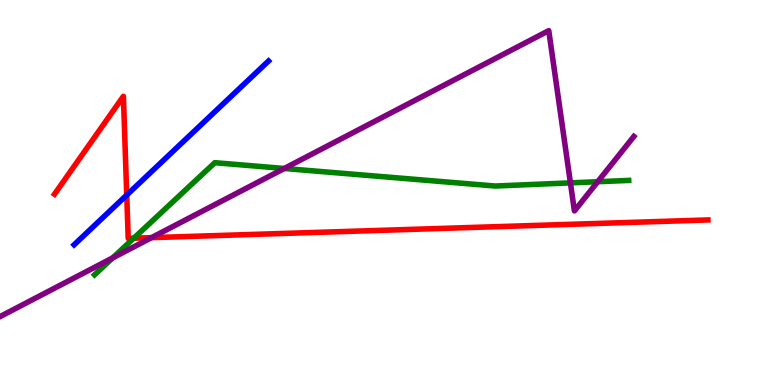[{'lines': ['blue', 'red'], 'intersections': [{'x': 1.64, 'y': 4.93}]}, {'lines': ['green', 'red'], 'intersections': [{'x': 1.73, 'y': 3.81}]}, {'lines': ['purple', 'red'], 'intersections': [{'x': 1.96, 'y': 3.83}]}, {'lines': ['blue', 'green'], 'intersections': []}, {'lines': ['blue', 'purple'], 'intersections': []}, {'lines': ['green', 'purple'], 'intersections': [{'x': 1.45, 'y': 3.3}, {'x': 3.67, 'y': 5.62}, {'x': 7.36, 'y': 5.25}, {'x': 7.71, 'y': 5.28}]}]